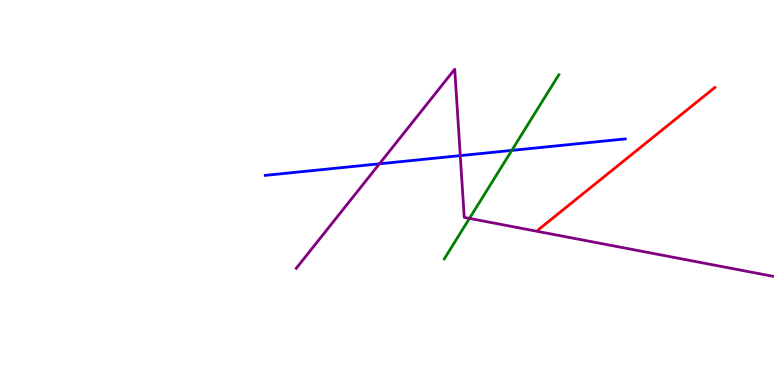[{'lines': ['blue', 'red'], 'intersections': []}, {'lines': ['green', 'red'], 'intersections': []}, {'lines': ['purple', 'red'], 'intersections': []}, {'lines': ['blue', 'green'], 'intersections': [{'x': 6.6, 'y': 6.09}]}, {'lines': ['blue', 'purple'], 'intersections': [{'x': 4.9, 'y': 5.75}, {'x': 5.94, 'y': 5.96}]}, {'lines': ['green', 'purple'], 'intersections': [{'x': 6.06, 'y': 4.33}]}]